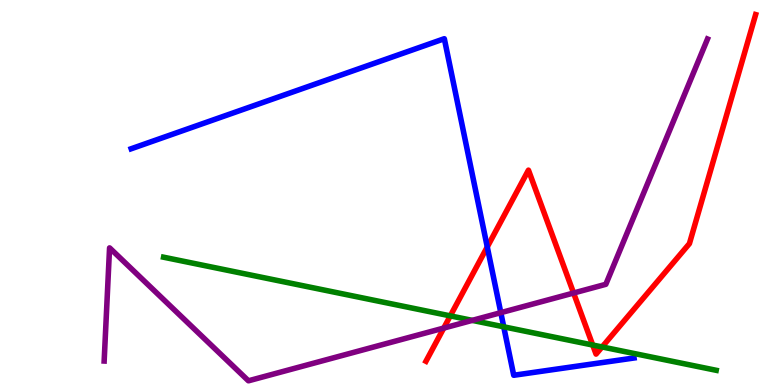[{'lines': ['blue', 'red'], 'intersections': [{'x': 6.29, 'y': 3.59}]}, {'lines': ['green', 'red'], 'intersections': [{'x': 5.81, 'y': 1.8}, {'x': 7.65, 'y': 1.04}, {'x': 7.77, 'y': 0.988}]}, {'lines': ['purple', 'red'], 'intersections': [{'x': 5.73, 'y': 1.48}, {'x': 7.4, 'y': 2.39}]}, {'lines': ['blue', 'green'], 'intersections': [{'x': 6.5, 'y': 1.51}]}, {'lines': ['blue', 'purple'], 'intersections': [{'x': 6.46, 'y': 1.88}]}, {'lines': ['green', 'purple'], 'intersections': [{'x': 6.09, 'y': 1.68}]}]